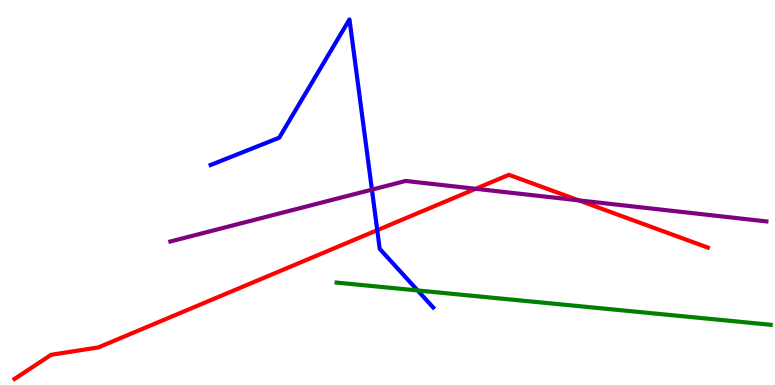[{'lines': ['blue', 'red'], 'intersections': [{'x': 4.87, 'y': 4.02}]}, {'lines': ['green', 'red'], 'intersections': []}, {'lines': ['purple', 'red'], 'intersections': [{'x': 6.14, 'y': 5.1}, {'x': 7.47, 'y': 4.8}]}, {'lines': ['blue', 'green'], 'intersections': [{'x': 5.39, 'y': 2.46}]}, {'lines': ['blue', 'purple'], 'intersections': [{'x': 4.8, 'y': 5.07}]}, {'lines': ['green', 'purple'], 'intersections': []}]